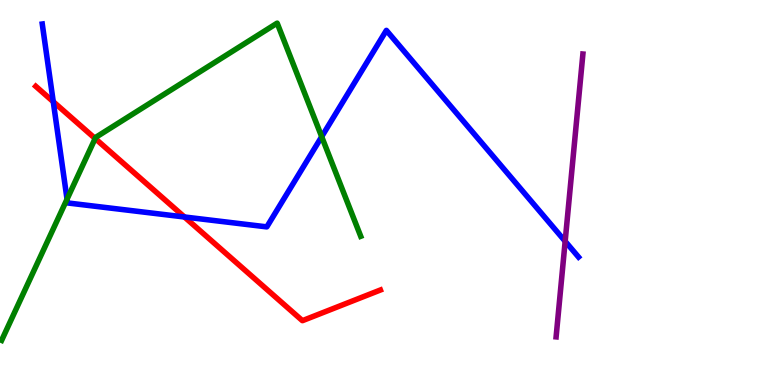[{'lines': ['blue', 'red'], 'intersections': [{'x': 0.687, 'y': 7.36}, {'x': 2.38, 'y': 4.36}]}, {'lines': ['green', 'red'], 'intersections': [{'x': 1.23, 'y': 6.4}]}, {'lines': ['purple', 'red'], 'intersections': []}, {'lines': ['blue', 'green'], 'intersections': [{'x': 0.865, 'y': 4.83}, {'x': 4.15, 'y': 6.45}]}, {'lines': ['blue', 'purple'], 'intersections': [{'x': 7.29, 'y': 3.73}]}, {'lines': ['green', 'purple'], 'intersections': []}]